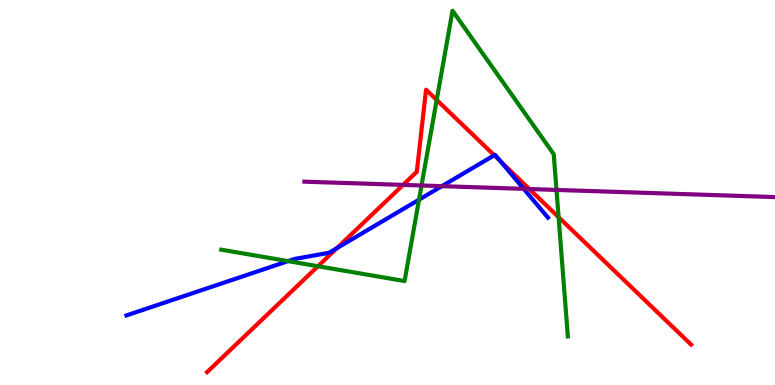[{'lines': ['blue', 'red'], 'intersections': [{'x': 4.35, 'y': 3.55}, {'x': 6.38, 'y': 5.97}, {'x': 6.46, 'y': 5.81}]}, {'lines': ['green', 'red'], 'intersections': [{'x': 4.1, 'y': 3.08}, {'x': 5.63, 'y': 7.4}, {'x': 7.21, 'y': 4.36}]}, {'lines': ['purple', 'red'], 'intersections': [{'x': 5.2, 'y': 5.2}, {'x': 6.83, 'y': 5.09}]}, {'lines': ['blue', 'green'], 'intersections': [{'x': 3.72, 'y': 3.22}, {'x': 5.41, 'y': 4.81}]}, {'lines': ['blue', 'purple'], 'intersections': [{'x': 5.7, 'y': 5.16}, {'x': 6.76, 'y': 5.09}]}, {'lines': ['green', 'purple'], 'intersections': [{'x': 5.44, 'y': 5.18}, {'x': 7.18, 'y': 5.07}]}]